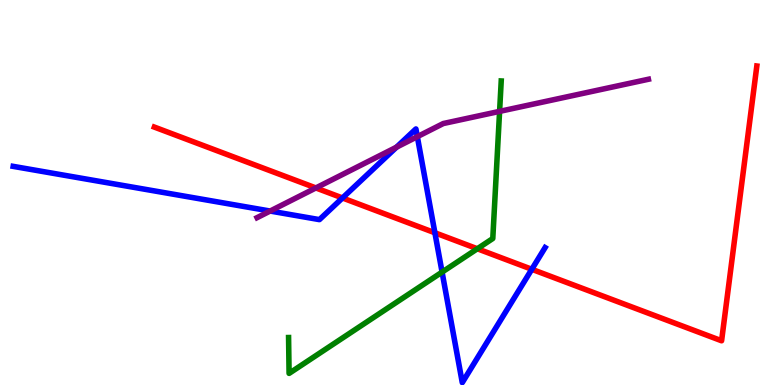[{'lines': ['blue', 'red'], 'intersections': [{'x': 4.42, 'y': 4.86}, {'x': 5.61, 'y': 3.95}, {'x': 6.86, 'y': 3.01}]}, {'lines': ['green', 'red'], 'intersections': [{'x': 6.16, 'y': 3.54}]}, {'lines': ['purple', 'red'], 'intersections': [{'x': 4.08, 'y': 5.12}]}, {'lines': ['blue', 'green'], 'intersections': [{'x': 5.7, 'y': 2.93}]}, {'lines': ['blue', 'purple'], 'intersections': [{'x': 3.49, 'y': 4.52}, {'x': 5.12, 'y': 6.18}, {'x': 5.38, 'y': 6.45}]}, {'lines': ['green', 'purple'], 'intersections': [{'x': 6.45, 'y': 7.11}]}]